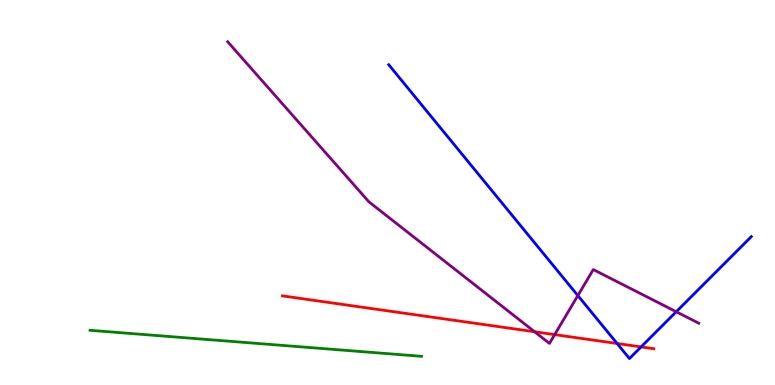[{'lines': ['blue', 'red'], 'intersections': [{'x': 7.96, 'y': 1.08}, {'x': 8.27, 'y': 0.989}]}, {'lines': ['green', 'red'], 'intersections': []}, {'lines': ['purple', 'red'], 'intersections': [{'x': 6.9, 'y': 1.38}, {'x': 7.16, 'y': 1.31}]}, {'lines': ['blue', 'green'], 'intersections': []}, {'lines': ['blue', 'purple'], 'intersections': [{'x': 7.46, 'y': 2.32}, {'x': 8.73, 'y': 1.9}]}, {'lines': ['green', 'purple'], 'intersections': []}]